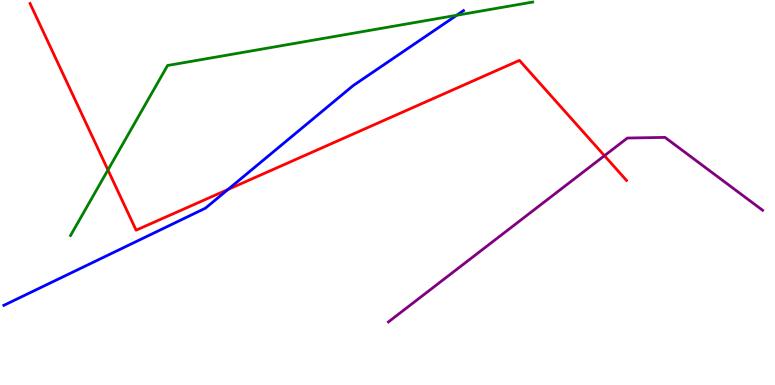[{'lines': ['blue', 'red'], 'intersections': [{'x': 2.94, 'y': 5.08}]}, {'lines': ['green', 'red'], 'intersections': [{'x': 1.39, 'y': 5.59}]}, {'lines': ['purple', 'red'], 'intersections': [{'x': 7.8, 'y': 5.96}]}, {'lines': ['blue', 'green'], 'intersections': [{'x': 5.89, 'y': 9.6}]}, {'lines': ['blue', 'purple'], 'intersections': []}, {'lines': ['green', 'purple'], 'intersections': []}]